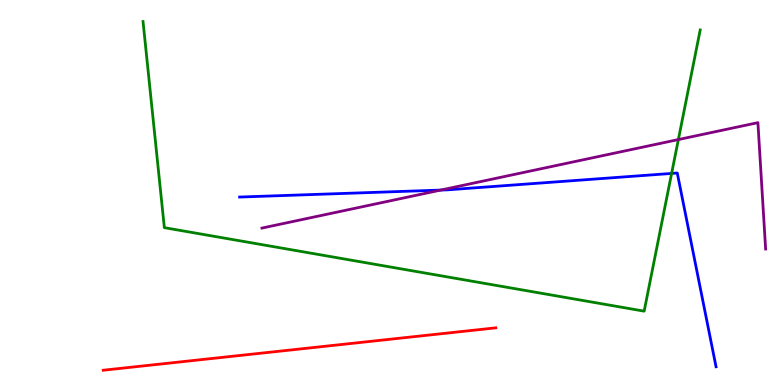[{'lines': ['blue', 'red'], 'intersections': []}, {'lines': ['green', 'red'], 'intersections': []}, {'lines': ['purple', 'red'], 'intersections': []}, {'lines': ['blue', 'green'], 'intersections': [{'x': 8.67, 'y': 5.5}]}, {'lines': ['blue', 'purple'], 'intersections': [{'x': 5.69, 'y': 5.06}]}, {'lines': ['green', 'purple'], 'intersections': [{'x': 8.75, 'y': 6.37}]}]